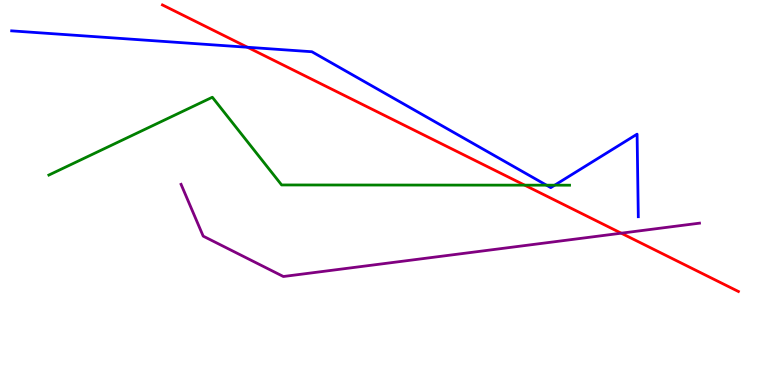[{'lines': ['blue', 'red'], 'intersections': [{'x': 3.19, 'y': 8.77}]}, {'lines': ['green', 'red'], 'intersections': [{'x': 6.77, 'y': 5.19}]}, {'lines': ['purple', 'red'], 'intersections': [{'x': 8.02, 'y': 3.94}]}, {'lines': ['blue', 'green'], 'intersections': [{'x': 7.05, 'y': 5.19}, {'x': 7.16, 'y': 5.19}]}, {'lines': ['blue', 'purple'], 'intersections': []}, {'lines': ['green', 'purple'], 'intersections': []}]